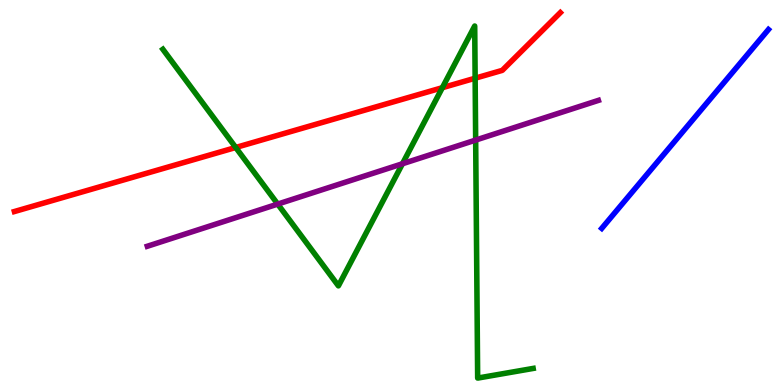[{'lines': ['blue', 'red'], 'intersections': []}, {'lines': ['green', 'red'], 'intersections': [{'x': 3.04, 'y': 6.17}, {'x': 5.71, 'y': 7.72}, {'x': 6.13, 'y': 7.97}]}, {'lines': ['purple', 'red'], 'intersections': []}, {'lines': ['blue', 'green'], 'intersections': []}, {'lines': ['blue', 'purple'], 'intersections': []}, {'lines': ['green', 'purple'], 'intersections': [{'x': 3.58, 'y': 4.7}, {'x': 5.19, 'y': 5.75}, {'x': 6.14, 'y': 6.36}]}]